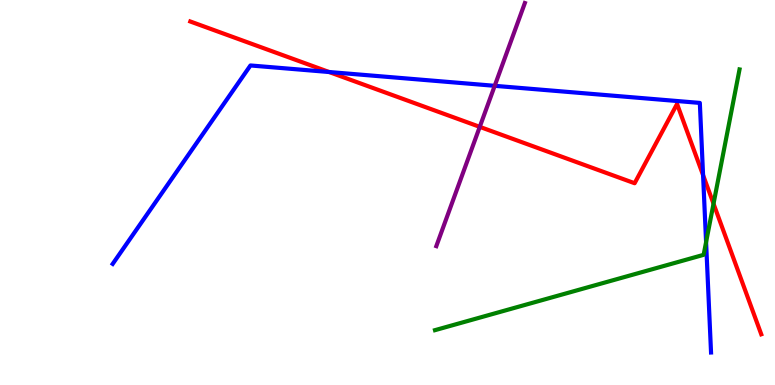[{'lines': ['blue', 'red'], 'intersections': [{'x': 4.25, 'y': 8.13}, {'x': 9.07, 'y': 5.45}]}, {'lines': ['green', 'red'], 'intersections': [{'x': 9.21, 'y': 4.71}]}, {'lines': ['purple', 'red'], 'intersections': [{'x': 6.19, 'y': 6.7}]}, {'lines': ['blue', 'green'], 'intersections': [{'x': 9.11, 'y': 3.71}]}, {'lines': ['blue', 'purple'], 'intersections': [{'x': 6.38, 'y': 7.77}]}, {'lines': ['green', 'purple'], 'intersections': []}]